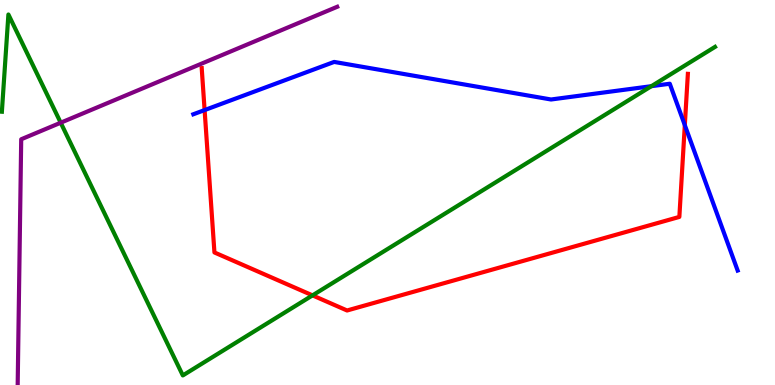[{'lines': ['blue', 'red'], 'intersections': [{'x': 2.64, 'y': 7.14}, {'x': 8.84, 'y': 6.75}]}, {'lines': ['green', 'red'], 'intersections': [{'x': 4.03, 'y': 2.33}]}, {'lines': ['purple', 'red'], 'intersections': []}, {'lines': ['blue', 'green'], 'intersections': [{'x': 8.41, 'y': 7.76}]}, {'lines': ['blue', 'purple'], 'intersections': []}, {'lines': ['green', 'purple'], 'intersections': [{'x': 0.783, 'y': 6.81}]}]